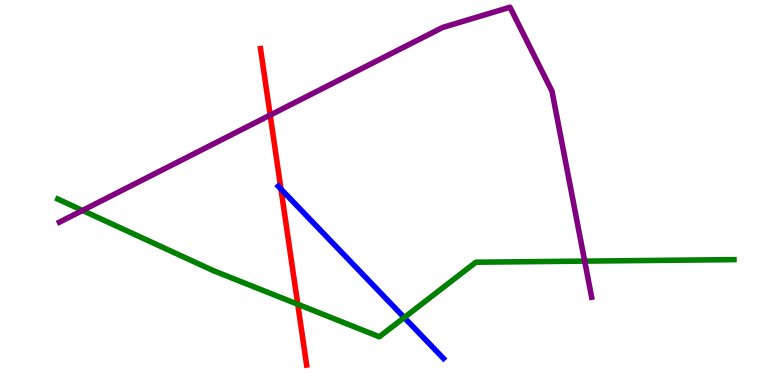[{'lines': ['blue', 'red'], 'intersections': [{'x': 3.63, 'y': 5.09}]}, {'lines': ['green', 'red'], 'intersections': [{'x': 3.84, 'y': 2.1}]}, {'lines': ['purple', 'red'], 'intersections': [{'x': 3.49, 'y': 7.01}]}, {'lines': ['blue', 'green'], 'intersections': [{'x': 5.22, 'y': 1.75}]}, {'lines': ['blue', 'purple'], 'intersections': []}, {'lines': ['green', 'purple'], 'intersections': [{'x': 1.06, 'y': 4.53}, {'x': 7.54, 'y': 3.22}]}]